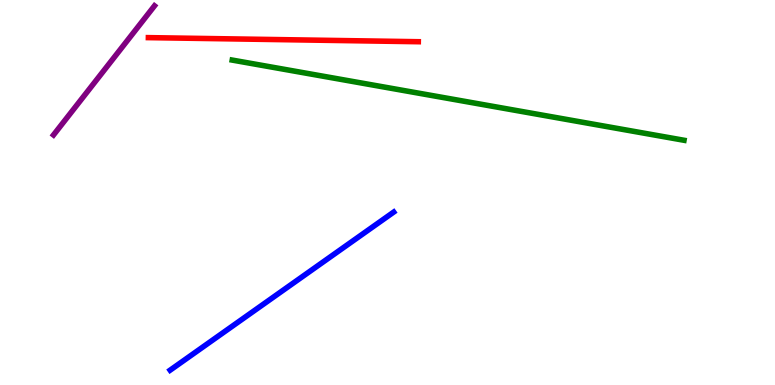[{'lines': ['blue', 'red'], 'intersections': []}, {'lines': ['green', 'red'], 'intersections': []}, {'lines': ['purple', 'red'], 'intersections': []}, {'lines': ['blue', 'green'], 'intersections': []}, {'lines': ['blue', 'purple'], 'intersections': []}, {'lines': ['green', 'purple'], 'intersections': []}]